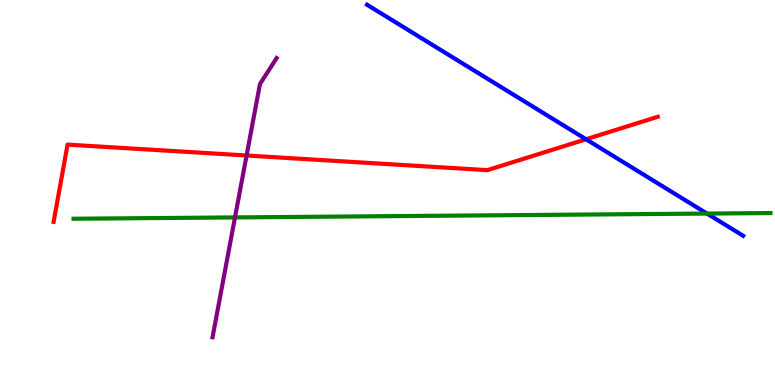[{'lines': ['blue', 'red'], 'intersections': [{'x': 7.56, 'y': 6.38}]}, {'lines': ['green', 'red'], 'intersections': []}, {'lines': ['purple', 'red'], 'intersections': [{'x': 3.18, 'y': 5.96}]}, {'lines': ['blue', 'green'], 'intersections': [{'x': 9.12, 'y': 4.45}]}, {'lines': ['blue', 'purple'], 'intersections': []}, {'lines': ['green', 'purple'], 'intersections': [{'x': 3.03, 'y': 4.35}]}]